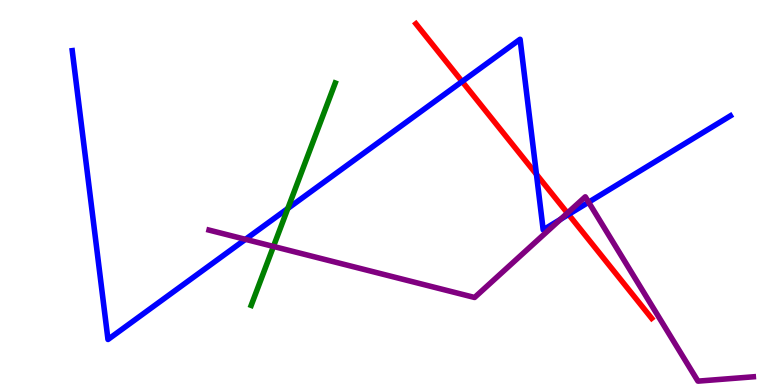[{'lines': ['blue', 'red'], 'intersections': [{'x': 5.96, 'y': 7.88}, {'x': 6.92, 'y': 5.47}, {'x': 7.34, 'y': 4.43}]}, {'lines': ['green', 'red'], 'intersections': []}, {'lines': ['purple', 'red'], 'intersections': [{'x': 7.32, 'y': 4.47}]}, {'lines': ['blue', 'green'], 'intersections': [{'x': 3.71, 'y': 4.58}]}, {'lines': ['blue', 'purple'], 'intersections': [{'x': 3.17, 'y': 3.78}, {'x': 7.23, 'y': 4.3}, {'x': 7.6, 'y': 4.75}]}, {'lines': ['green', 'purple'], 'intersections': [{'x': 3.53, 'y': 3.6}]}]